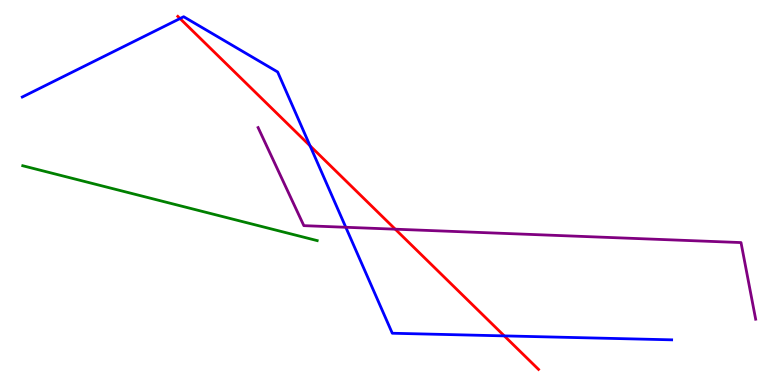[{'lines': ['blue', 'red'], 'intersections': [{'x': 2.32, 'y': 9.52}, {'x': 4.0, 'y': 6.21}, {'x': 6.51, 'y': 1.28}]}, {'lines': ['green', 'red'], 'intersections': []}, {'lines': ['purple', 'red'], 'intersections': [{'x': 5.1, 'y': 4.05}]}, {'lines': ['blue', 'green'], 'intersections': []}, {'lines': ['blue', 'purple'], 'intersections': [{'x': 4.46, 'y': 4.1}]}, {'lines': ['green', 'purple'], 'intersections': []}]